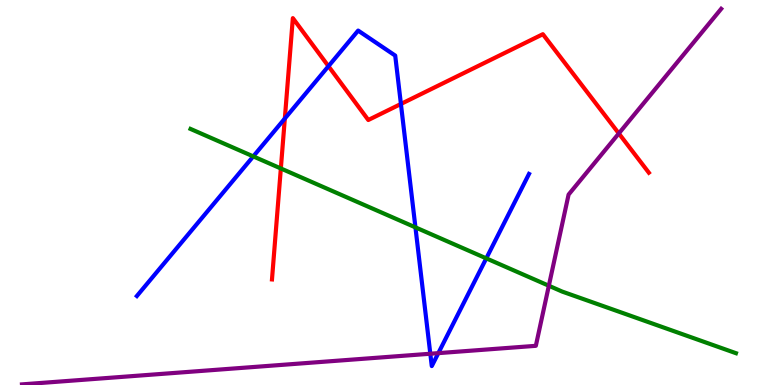[{'lines': ['blue', 'red'], 'intersections': [{'x': 3.68, 'y': 6.92}, {'x': 4.24, 'y': 8.28}, {'x': 5.17, 'y': 7.3}]}, {'lines': ['green', 'red'], 'intersections': [{'x': 3.62, 'y': 5.62}]}, {'lines': ['purple', 'red'], 'intersections': [{'x': 7.98, 'y': 6.53}]}, {'lines': ['blue', 'green'], 'intersections': [{'x': 3.27, 'y': 5.94}, {'x': 5.36, 'y': 4.09}, {'x': 6.27, 'y': 3.29}]}, {'lines': ['blue', 'purple'], 'intersections': [{'x': 5.55, 'y': 0.812}, {'x': 5.66, 'y': 0.828}]}, {'lines': ['green', 'purple'], 'intersections': [{'x': 7.08, 'y': 2.58}]}]